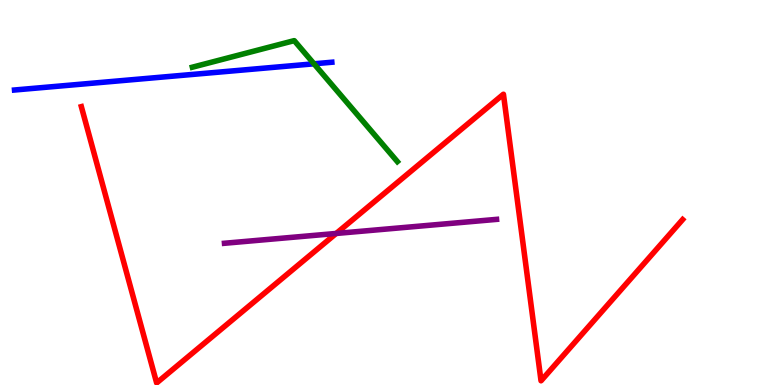[{'lines': ['blue', 'red'], 'intersections': []}, {'lines': ['green', 'red'], 'intersections': []}, {'lines': ['purple', 'red'], 'intersections': [{'x': 4.34, 'y': 3.94}]}, {'lines': ['blue', 'green'], 'intersections': [{'x': 4.05, 'y': 8.34}]}, {'lines': ['blue', 'purple'], 'intersections': []}, {'lines': ['green', 'purple'], 'intersections': []}]